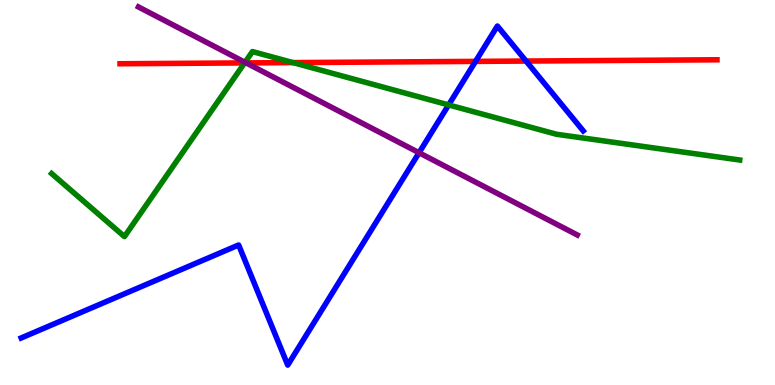[{'lines': ['blue', 'red'], 'intersections': [{'x': 6.14, 'y': 8.41}, {'x': 6.79, 'y': 8.41}]}, {'lines': ['green', 'red'], 'intersections': [{'x': 3.16, 'y': 8.37}, {'x': 3.78, 'y': 8.37}]}, {'lines': ['purple', 'red'], 'intersections': [{'x': 3.18, 'y': 8.37}]}, {'lines': ['blue', 'green'], 'intersections': [{'x': 5.79, 'y': 7.27}]}, {'lines': ['blue', 'purple'], 'intersections': [{'x': 5.41, 'y': 6.03}]}, {'lines': ['green', 'purple'], 'intersections': [{'x': 3.16, 'y': 8.38}]}]